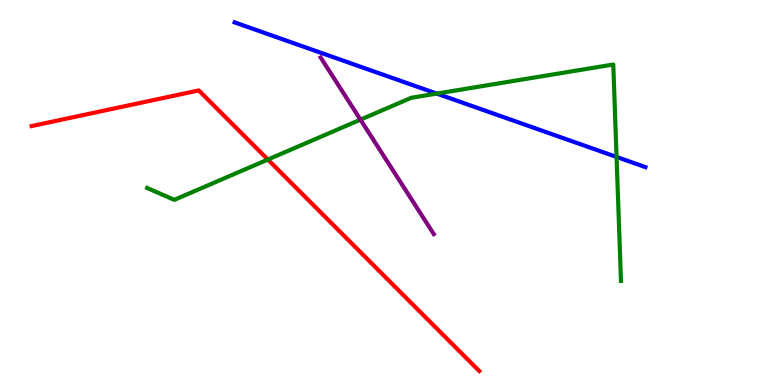[{'lines': ['blue', 'red'], 'intersections': []}, {'lines': ['green', 'red'], 'intersections': [{'x': 3.46, 'y': 5.86}]}, {'lines': ['purple', 'red'], 'intersections': []}, {'lines': ['blue', 'green'], 'intersections': [{'x': 5.64, 'y': 7.57}, {'x': 7.96, 'y': 5.92}]}, {'lines': ['blue', 'purple'], 'intersections': []}, {'lines': ['green', 'purple'], 'intersections': [{'x': 4.65, 'y': 6.89}]}]